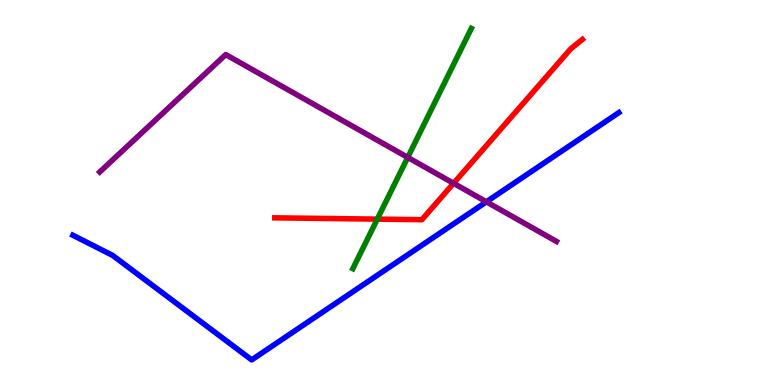[{'lines': ['blue', 'red'], 'intersections': []}, {'lines': ['green', 'red'], 'intersections': [{'x': 4.87, 'y': 4.31}]}, {'lines': ['purple', 'red'], 'intersections': [{'x': 5.85, 'y': 5.24}]}, {'lines': ['blue', 'green'], 'intersections': []}, {'lines': ['blue', 'purple'], 'intersections': [{'x': 6.28, 'y': 4.76}]}, {'lines': ['green', 'purple'], 'intersections': [{'x': 5.26, 'y': 5.91}]}]